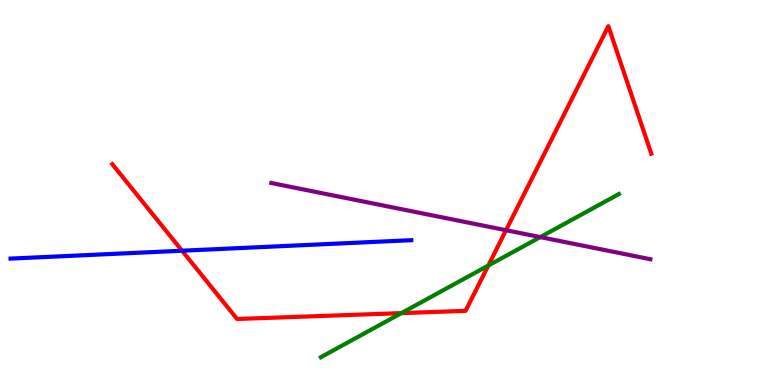[{'lines': ['blue', 'red'], 'intersections': [{'x': 2.35, 'y': 3.49}]}, {'lines': ['green', 'red'], 'intersections': [{'x': 5.18, 'y': 1.87}, {'x': 6.3, 'y': 3.1}]}, {'lines': ['purple', 'red'], 'intersections': [{'x': 6.53, 'y': 4.02}]}, {'lines': ['blue', 'green'], 'intersections': []}, {'lines': ['blue', 'purple'], 'intersections': []}, {'lines': ['green', 'purple'], 'intersections': [{'x': 6.97, 'y': 3.84}]}]